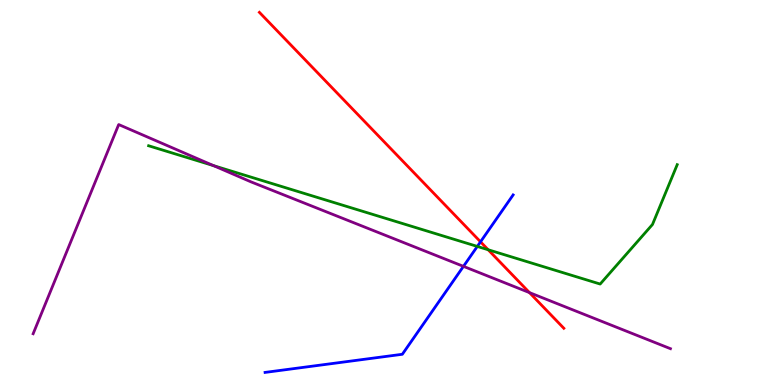[{'lines': ['blue', 'red'], 'intersections': [{'x': 6.2, 'y': 3.72}]}, {'lines': ['green', 'red'], 'intersections': [{'x': 6.3, 'y': 3.51}]}, {'lines': ['purple', 'red'], 'intersections': [{'x': 6.83, 'y': 2.4}]}, {'lines': ['blue', 'green'], 'intersections': [{'x': 6.16, 'y': 3.6}]}, {'lines': ['blue', 'purple'], 'intersections': [{'x': 5.98, 'y': 3.08}]}, {'lines': ['green', 'purple'], 'intersections': [{'x': 2.76, 'y': 5.7}]}]